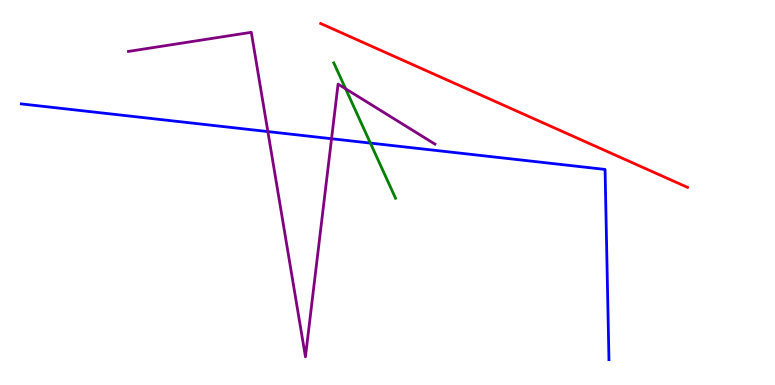[{'lines': ['blue', 'red'], 'intersections': []}, {'lines': ['green', 'red'], 'intersections': []}, {'lines': ['purple', 'red'], 'intersections': []}, {'lines': ['blue', 'green'], 'intersections': [{'x': 4.78, 'y': 6.28}]}, {'lines': ['blue', 'purple'], 'intersections': [{'x': 3.46, 'y': 6.58}, {'x': 4.28, 'y': 6.4}]}, {'lines': ['green', 'purple'], 'intersections': [{'x': 4.46, 'y': 7.69}]}]